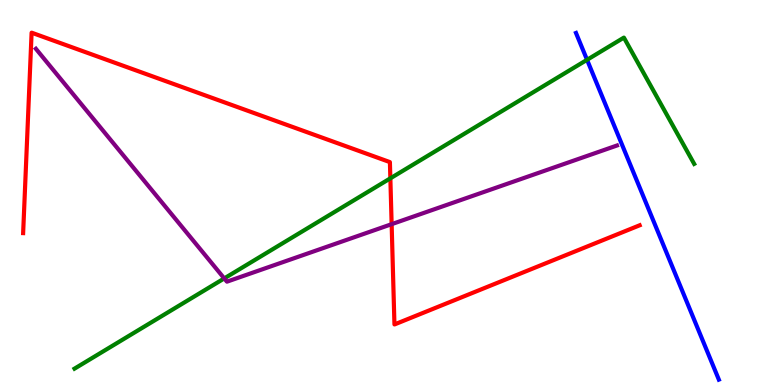[{'lines': ['blue', 'red'], 'intersections': []}, {'lines': ['green', 'red'], 'intersections': [{'x': 5.04, 'y': 5.37}]}, {'lines': ['purple', 'red'], 'intersections': [{'x': 5.05, 'y': 4.18}]}, {'lines': ['blue', 'green'], 'intersections': [{'x': 7.57, 'y': 8.45}]}, {'lines': ['blue', 'purple'], 'intersections': []}, {'lines': ['green', 'purple'], 'intersections': [{'x': 2.89, 'y': 2.77}]}]